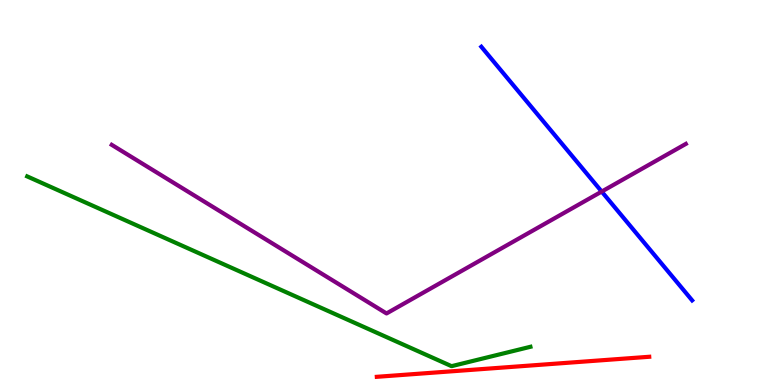[{'lines': ['blue', 'red'], 'intersections': []}, {'lines': ['green', 'red'], 'intersections': []}, {'lines': ['purple', 'red'], 'intersections': []}, {'lines': ['blue', 'green'], 'intersections': []}, {'lines': ['blue', 'purple'], 'intersections': [{'x': 7.76, 'y': 5.02}]}, {'lines': ['green', 'purple'], 'intersections': []}]